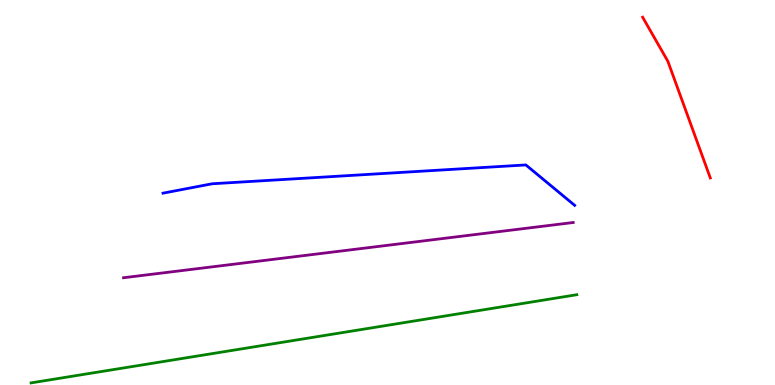[{'lines': ['blue', 'red'], 'intersections': []}, {'lines': ['green', 'red'], 'intersections': []}, {'lines': ['purple', 'red'], 'intersections': []}, {'lines': ['blue', 'green'], 'intersections': []}, {'lines': ['blue', 'purple'], 'intersections': []}, {'lines': ['green', 'purple'], 'intersections': []}]